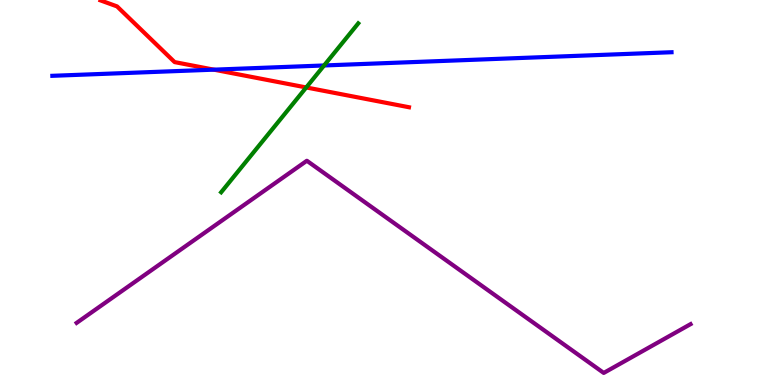[{'lines': ['blue', 'red'], 'intersections': [{'x': 2.76, 'y': 8.19}]}, {'lines': ['green', 'red'], 'intersections': [{'x': 3.95, 'y': 7.73}]}, {'lines': ['purple', 'red'], 'intersections': []}, {'lines': ['blue', 'green'], 'intersections': [{'x': 4.18, 'y': 8.3}]}, {'lines': ['blue', 'purple'], 'intersections': []}, {'lines': ['green', 'purple'], 'intersections': []}]